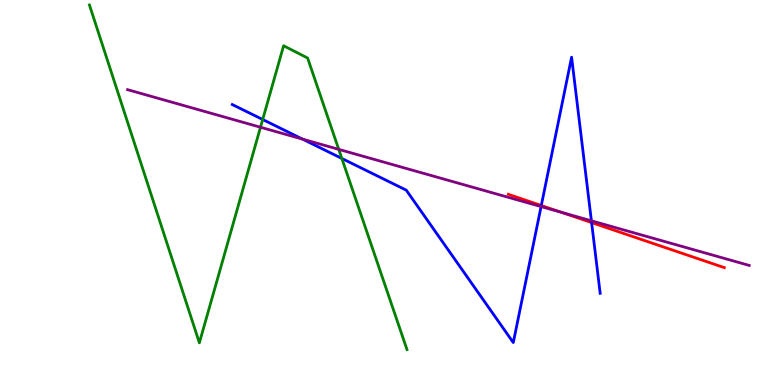[{'lines': ['blue', 'red'], 'intersections': [{'x': 6.98, 'y': 4.66}, {'x': 7.63, 'y': 4.22}]}, {'lines': ['green', 'red'], 'intersections': []}, {'lines': ['purple', 'red'], 'intersections': [{'x': 7.24, 'y': 4.49}]}, {'lines': ['blue', 'green'], 'intersections': [{'x': 3.39, 'y': 6.9}, {'x': 4.41, 'y': 5.88}]}, {'lines': ['blue', 'purple'], 'intersections': [{'x': 3.9, 'y': 6.39}, {'x': 6.98, 'y': 4.63}, {'x': 7.63, 'y': 4.26}]}, {'lines': ['green', 'purple'], 'intersections': [{'x': 3.36, 'y': 6.69}, {'x': 4.37, 'y': 6.12}]}]